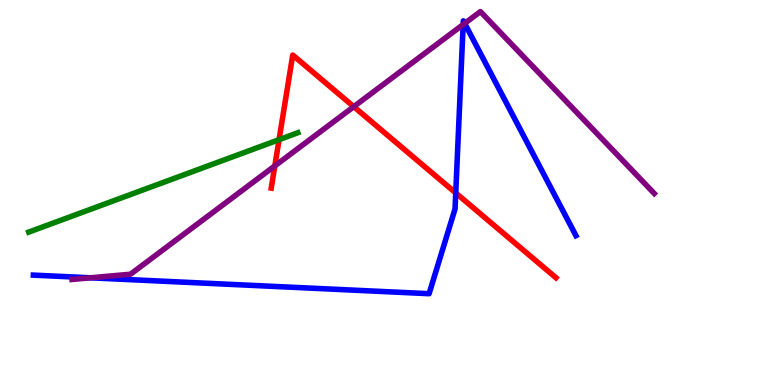[{'lines': ['blue', 'red'], 'intersections': [{'x': 5.88, 'y': 4.99}]}, {'lines': ['green', 'red'], 'intersections': [{'x': 3.6, 'y': 6.37}]}, {'lines': ['purple', 'red'], 'intersections': [{'x': 3.55, 'y': 5.69}, {'x': 4.56, 'y': 7.23}]}, {'lines': ['blue', 'green'], 'intersections': []}, {'lines': ['blue', 'purple'], 'intersections': [{'x': 1.17, 'y': 2.78}, {'x': 5.98, 'y': 9.36}, {'x': 6.0, 'y': 9.39}]}, {'lines': ['green', 'purple'], 'intersections': []}]